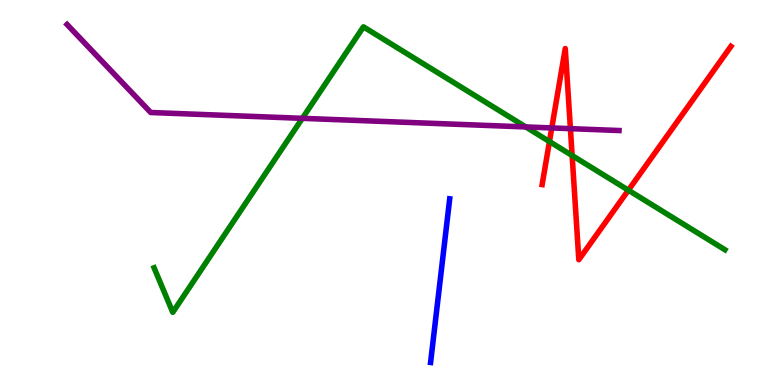[{'lines': ['blue', 'red'], 'intersections': []}, {'lines': ['green', 'red'], 'intersections': [{'x': 7.09, 'y': 6.32}, {'x': 7.38, 'y': 5.96}, {'x': 8.11, 'y': 5.06}]}, {'lines': ['purple', 'red'], 'intersections': [{'x': 7.12, 'y': 6.68}, {'x': 7.36, 'y': 6.66}]}, {'lines': ['blue', 'green'], 'intersections': []}, {'lines': ['blue', 'purple'], 'intersections': []}, {'lines': ['green', 'purple'], 'intersections': [{'x': 3.9, 'y': 6.93}, {'x': 6.78, 'y': 6.7}]}]